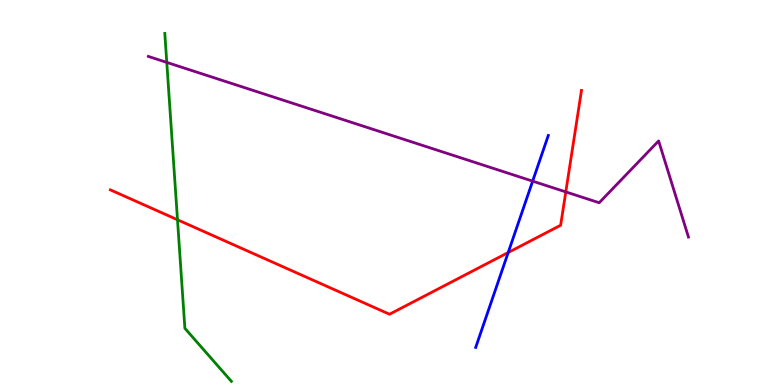[{'lines': ['blue', 'red'], 'intersections': [{'x': 6.56, 'y': 3.44}]}, {'lines': ['green', 'red'], 'intersections': [{'x': 2.29, 'y': 4.29}]}, {'lines': ['purple', 'red'], 'intersections': [{'x': 7.3, 'y': 5.02}]}, {'lines': ['blue', 'green'], 'intersections': []}, {'lines': ['blue', 'purple'], 'intersections': [{'x': 6.87, 'y': 5.29}]}, {'lines': ['green', 'purple'], 'intersections': [{'x': 2.15, 'y': 8.38}]}]